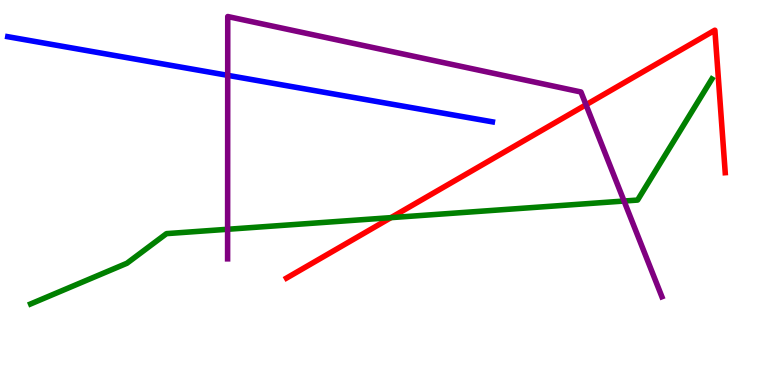[{'lines': ['blue', 'red'], 'intersections': []}, {'lines': ['green', 'red'], 'intersections': [{'x': 5.04, 'y': 4.35}]}, {'lines': ['purple', 'red'], 'intersections': [{'x': 7.56, 'y': 7.28}]}, {'lines': ['blue', 'green'], 'intersections': []}, {'lines': ['blue', 'purple'], 'intersections': [{'x': 2.94, 'y': 8.04}]}, {'lines': ['green', 'purple'], 'intersections': [{'x': 2.94, 'y': 4.04}, {'x': 8.05, 'y': 4.78}]}]